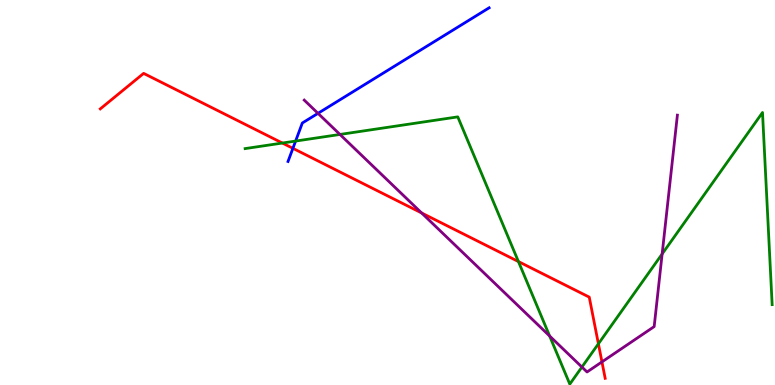[{'lines': ['blue', 'red'], 'intersections': [{'x': 3.78, 'y': 6.15}]}, {'lines': ['green', 'red'], 'intersections': [{'x': 3.64, 'y': 6.28}, {'x': 6.69, 'y': 3.21}, {'x': 7.72, 'y': 1.07}]}, {'lines': ['purple', 'red'], 'intersections': [{'x': 5.44, 'y': 4.47}, {'x': 7.77, 'y': 0.6}]}, {'lines': ['blue', 'green'], 'intersections': [{'x': 3.81, 'y': 6.34}]}, {'lines': ['blue', 'purple'], 'intersections': [{'x': 4.1, 'y': 7.06}]}, {'lines': ['green', 'purple'], 'intersections': [{'x': 4.39, 'y': 6.51}, {'x': 7.09, 'y': 1.27}, {'x': 7.51, 'y': 0.466}, {'x': 8.54, 'y': 3.4}]}]